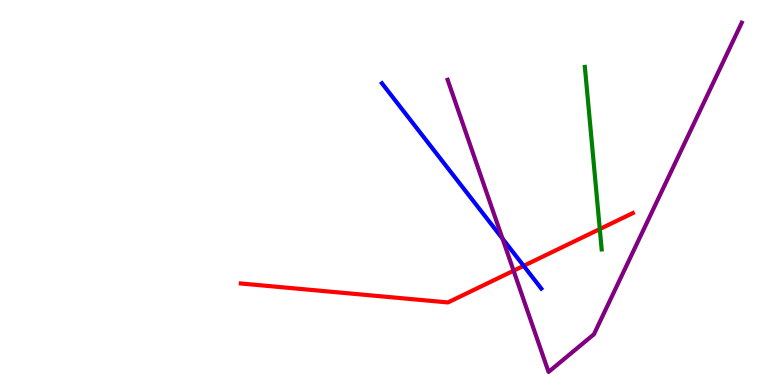[{'lines': ['blue', 'red'], 'intersections': [{'x': 6.76, 'y': 3.09}]}, {'lines': ['green', 'red'], 'intersections': [{'x': 7.74, 'y': 4.05}]}, {'lines': ['purple', 'red'], 'intersections': [{'x': 6.63, 'y': 2.97}]}, {'lines': ['blue', 'green'], 'intersections': []}, {'lines': ['blue', 'purple'], 'intersections': [{'x': 6.48, 'y': 3.8}]}, {'lines': ['green', 'purple'], 'intersections': []}]